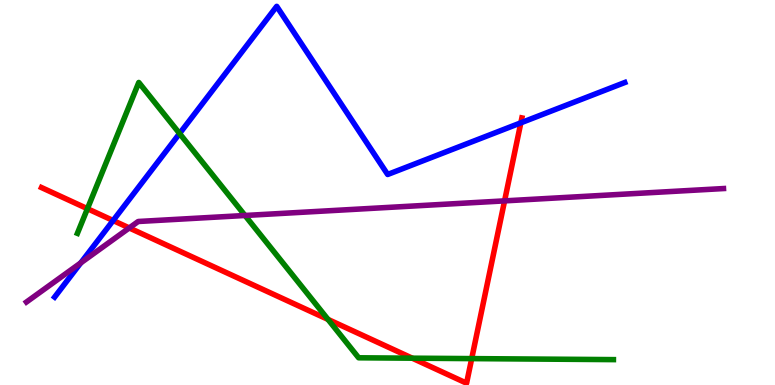[{'lines': ['blue', 'red'], 'intersections': [{'x': 1.46, 'y': 4.27}, {'x': 6.72, 'y': 6.81}]}, {'lines': ['green', 'red'], 'intersections': [{'x': 1.13, 'y': 4.58}, {'x': 4.23, 'y': 1.7}, {'x': 5.32, 'y': 0.697}, {'x': 6.09, 'y': 0.686}]}, {'lines': ['purple', 'red'], 'intersections': [{'x': 1.67, 'y': 4.08}, {'x': 6.51, 'y': 4.78}]}, {'lines': ['blue', 'green'], 'intersections': [{'x': 2.32, 'y': 6.53}]}, {'lines': ['blue', 'purple'], 'intersections': [{'x': 1.04, 'y': 3.17}]}, {'lines': ['green', 'purple'], 'intersections': [{'x': 3.16, 'y': 4.4}]}]